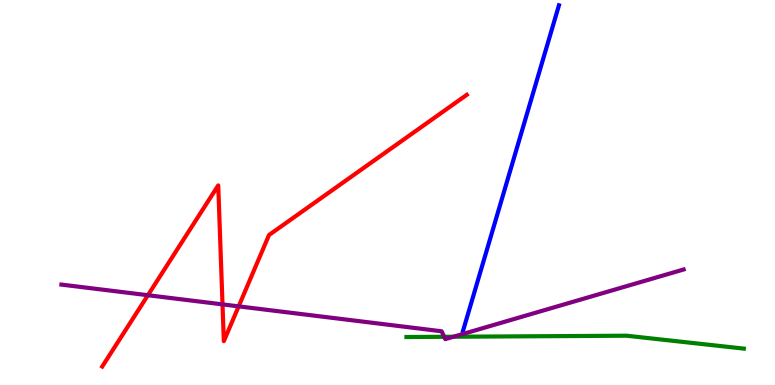[{'lines': ['blue', 'red'], 'intersections': []}, {'lines': ['green', 'red'], 'intersections': []}, {'lines': ['purple', 'red'], 'intersections': [{'x': 1.91, 'y': 2.33}, {'x': 2.87, 'y': 2.09}, {'x': 3.08, 'y': 2.04}]}, {'lines': ['blue', 'green'], 'intersections': []}, {'lines': ['blue', 'purple'], 'intersections': []}, {'lines': ['green', 'purple'], 'intersections': [{'x': 5.73, 'y': 1.25}, {'x': 5.85, 'y': 1.25}]}]